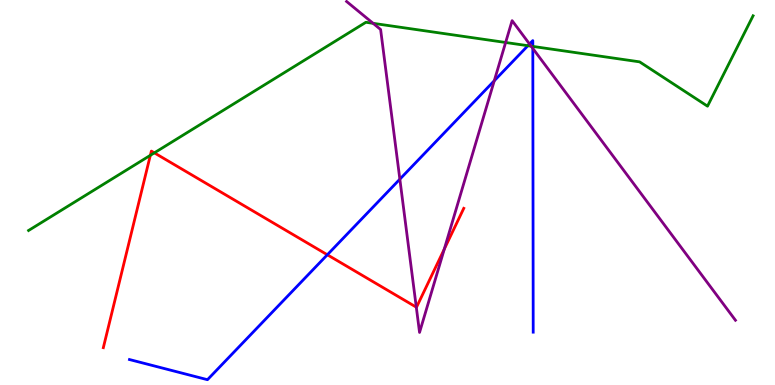[{'lines': ['blue', 'red'], 'intersections': [{'x': 4.22, 'y': 3.38}]}, {'lines': ['green', 'red'], 'intersections': [{'x': 1.94, 'y': 5.97}, {'x': 1.99, 'y': 6.03}]}, {'lines': ['purple', 'red'], 'intersections': [{'x': 5.37, 'y': 2.02}, {'x': 5.73, 'y': 3.53}]}, {'lines': ['blue', 'green'], 'intersections': [{'x': 6.81, 'y': 8.81}, {'x': 6.88, 'y': 8.79}]}, {'lines': ['blue', 'purple'], 'intersections': [{'x': 5.16, 'y': 5.35}, {'x': 6.38, 'y': 7.9}, {'x': 6.83, 'y': 8.86}, {'x': 6.88, 'y': 8.74}]}, {'lines': ['green', 'purple'], 'intersections': [{'x': 4.81, 'y': 9.39}, {'x': 6.52, 'y': 8.9}, {'x': 6.85, 'y': 8.8}]}]